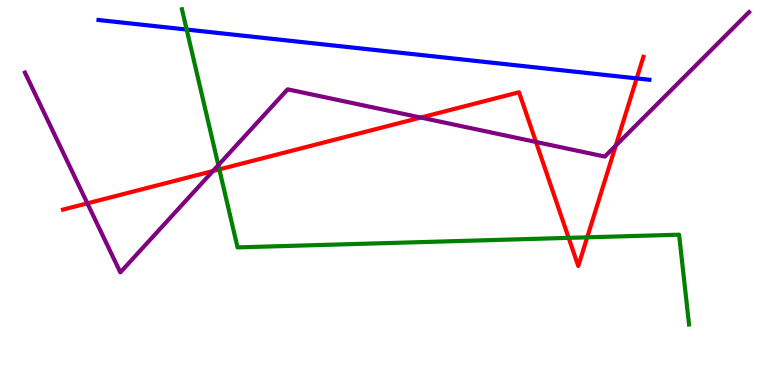[{'lines': ['blue', 'red'], 'intersections': [{'x': 8.22, 'y': 7.96}]}, {'lines': ['green', 'red'], 'intersections': [{'x': 2.83, 'y': 5.6}, {'x': 7.34, 'y': 3.82}, {'x': 7.58, 'y': 3.84}]}, {'lines': ['purple', 'red'], 'intersections': [{'x': 1.13, 'y': 4.72}, {'x': 2.75, 'y': 5.56}, {'x': 5.43, 'y': 6.95}, {'x': 6.92, 'y': 6.31}, {'x': 7.95, 'y': 6.22}]}, {'lines': ['blue', 'green'], 'intersections': [{'x': 2.41, 'y': 9.23}]}, {'lines': ['blue', 'purple'], 'intersections': []}, {'lines': ['green', 'purple'], 'intersections': [{'x': 2.82, 'y': 5.71}]}]